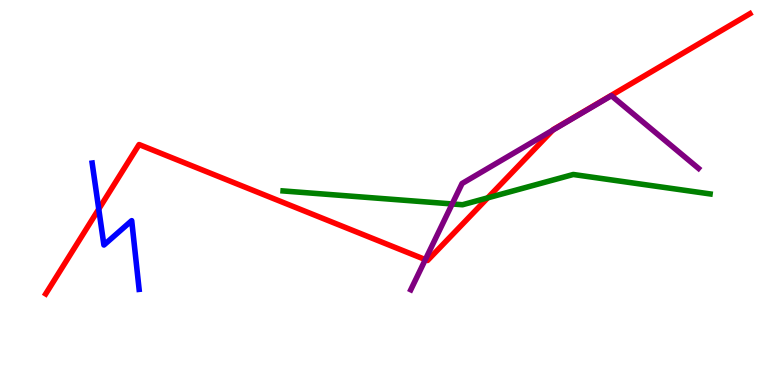[{'lines': ['blue', 'red'], 'intersections': [{'x': 1.27, 'y': 4.57}]}, {'lines': ['green', 'red'], 'intersections': [{'x': 6.29, 'y': 4.86}]}, {'lines': ['purple', 'red'], 'intersections': [{'x': 5.49, 'y': 3.26}, {'x': 7.13, 'y': 6.62}]}, {'lines': ['blue', 'green'], 'intersections': []}, {'lines': ['blue', 'purple'], 'intersections': []}, {'lines': ['green', 'purple'], 'intersections': [{'x': 5.83, 'y': 4.7}]}]